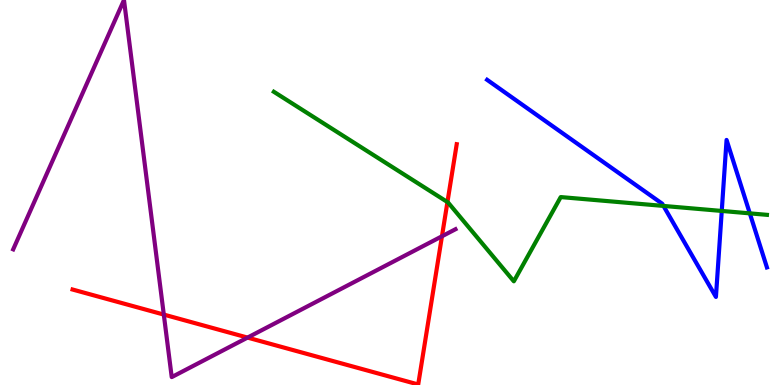[{'lines': ['blue', 'red'], 'intersections': []}, {'lines': ['green', 'red'], 'intersections': [{'x': 5.77, 'y': 4.75}]}, {'lines': ['purple', 'red'], 'intersections': [{'x': 2.11, 'y': 1.83}, {'x': 3.19, 'y': 1.23}, {'x': 5.7, 'y': 3.86}]}, {'lines': ['blue', 'green'], 'intersections': [{'x': 8.56, 'y': 4.65}, {'x': 9.31, 'y': 4.52}, {'x': 9.68, 'y': 4.46}]}, {'lines': ['blue', 'purple'], 'intersections': []}, {'lines': ['green', 'purple'], 'intersections': []}]